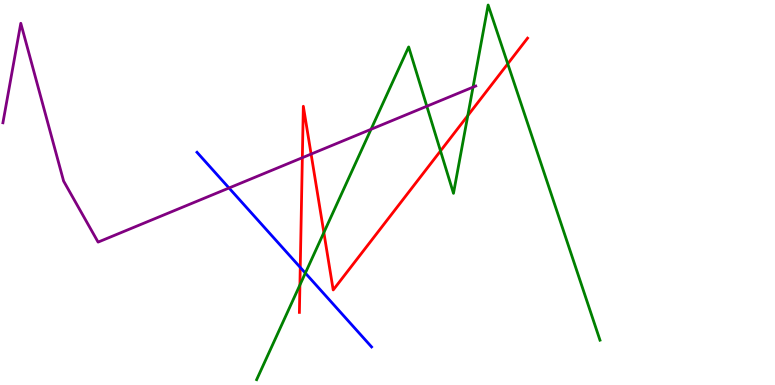[{'lines': ['blue', 'red'], 'intersections': [{'x': 3.87, 'y': 3.05}]}, {'lines': ['green', 'red'], 'intersections': [{'x': 3.87, 'y': 2.6}, {'x': 4.18, 'y': 3.96}, {'x': 5.68, 'y': 6.08}, {'x': 6.04, 'y': 7.0}, {'x': 6.55, 'y': 8.34}]}, {'lines': ['purple', 'red'], 'intersections': [{'x': 3.9, 'y': 5.9}, {'x': 4.01, 'y': 6.0}]}, {'lines': ['blue', 'green'], 'intersections': [{'x': 3.94, 'y': 2.91}]}, {'lines': ['blue', 'purple'], 'intersections': [{'x': 2.96, 'y': 5.12}]}, {'lines': ['green', 'purple'], 'intersections': [{'x': 4.79, 'y': 6.64}, {'x': 5.51, 'y': 7.24}, {'x': 6.1, 'y': 7.74}]}]